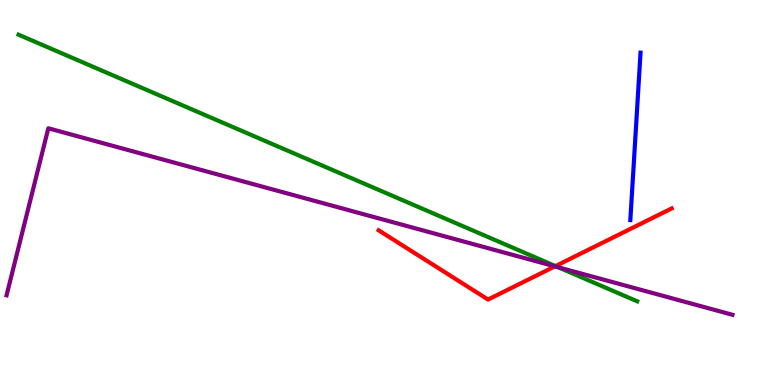[{'lines': ['blue', 'red'], 'intersections': []}, {'lines': ['green', 'red'], 'intersections': [{'x': 7.17, 'y': 3.09}]}, {'lines': ['purple', 'red'], 'intersections': [{'x': 7.16, 'y': 3.08}]}, {'lines': ['blue', 'green'], 'intersections': []}, {'lines': ['blue', 'purple'], 'intersections': []}, {'lines': ['green', 'purple'], 'intersections': [{'x': 7.2, 'y': 3.06}]}]